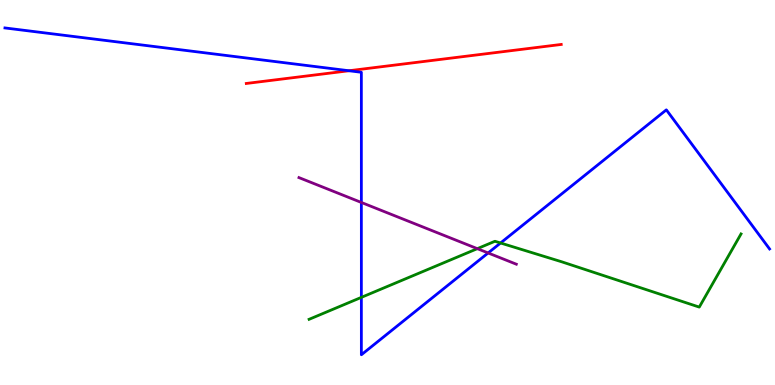[{'lines': ['blue', 'red'], 'intersections': [{'x': 4.5, 'y': 8.16}]}, {'lines': ['green', 'red'], 'intersections': []}, {'lines': ['purple', 'red'], 'intersections': []}, {'lines': ['blue', 'green'], 'intersections': [{'x': 4.66, 'y': 2.28}, {'x': 6.46, 'y': 3.69}]}, {'lines': ['blue', 'purple'], 'intersections': [{'x': 4.66, 'y': 4.74}, {'x': 6.3, 'y': 3.43}]}, {'lines': ['green', 'purple'], 'intersections': [{'x': 6.16, 'y': 3.54}]}]